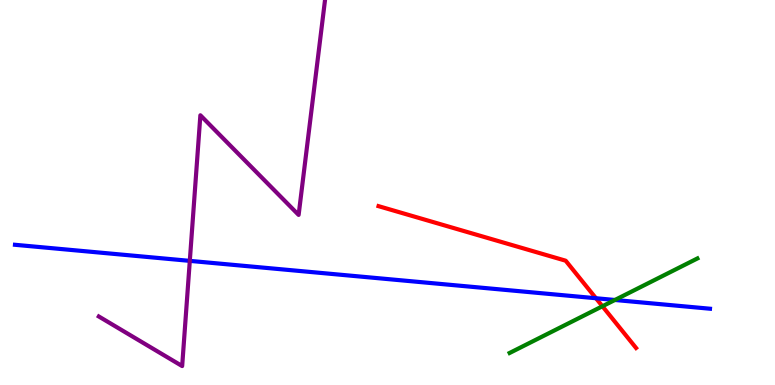[{'lines': ['blue', 'red'], 'intersections': [{'x': 7.69, 'y': 2.25}]}, {'lines': ['green', 'red'], 'intersections': [{'x': 7.77, 'y': 2.05}]}, {'lines': ['purple', 'red'], 'intersections': []}, {'lines': ['blue', 'green'], 'intersections': [{'x': 7.93, 'y': 2.21}]}, {'lines': ['blue', 'purple'], 'intersections': [{'x': 2.45, 'y': 3.22}]}, {'lines': ['green', 'purple'], 'intersections': []}]